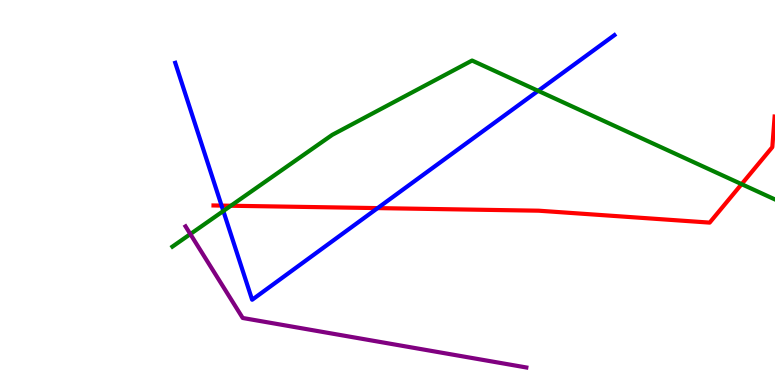[{'lines': ['blue', 'red'], 'intersections': [{'x': 2.86, 'y': 4.66}, {'x': 4.87, 'y': 4.59}]}, {'lines': ['green', 'red'], 'intersections': [{'x': 2.98, 'y': 4.66}, {'x': 9.57, 'y': 5.22}]}, {'lines': ['purple', 'red'], 'intersections': []}, {'lines': ['blue', 'green'], 'intersections': [{'x': 2.88, 'y': 4.52}, {'x': 6.94, 'y': 7.64}]}, {'lines': ['blue', 'purple'], 'intersections': []}, {'lines': ['green', 'purple'], 'intersections': [{'x': 2.46, 'y': 3.92}]}]